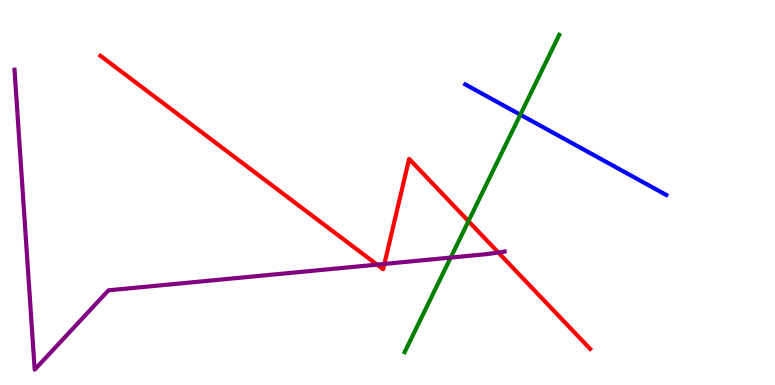[{'lines': ['blue', 'red'], 'intersections': []}, {'lines': ['green', 'red'], 'intersections': [{'x': 6.04, 'y': 4.26}]}, {'lines': ['purple', 'red'], 'intersections': [{'x': 4.87, 'y': 3.13}, {'x': 4.96, 'y': 3.14}, {'x': 6.43, 'y': 3.44}]}, {'lines': ['blue', 'green'], 'intersections': [{'x': 6.71, 'y': 7.02}]}, {'lines': ['blue', 'purple'], 'intersections': []}, {'lines': ['green', 'purple'], 'intersections': [{'x': 5.82, 'y': 3.31}]}]